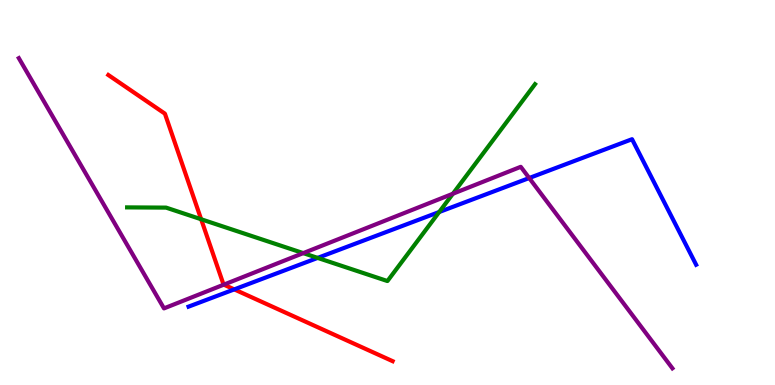[{'lines': ['blue', 'red'], 'intersections': [{'x': 3.02, 'y': 2.48}]}, {'lines': ['green', 'red'], 'intersections': [{'x': 2.6, 'y': 4.31}]}, {'lines': ['purple', 'red'], 'intersections': [{'x': 2.89, 'y': 2.61}]}, {'lines': ['blue', 'green'], 'intersections': [{'x': 4.1, 'y': 3.3}, {'x': 5.67, 'y': 4.49}]}, {'lines': ['blue', 'purple'], 'intersections': [{'x': 6.83, 'y': 5.38}]}, {'lines': ['green', 'purple'], 'intersections': [{'x': 3.91, 'y': 3.43}, {'x': 5.84, 'y': 4.97}]}]